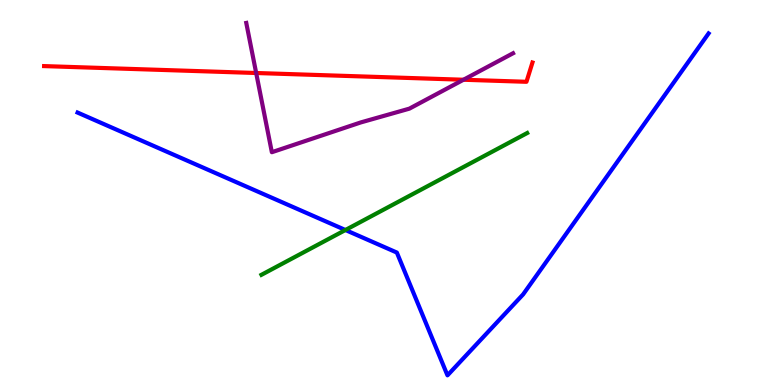[{'lines': ['blue', 'red'], 'intersections': []}, {'lines': ['green', 'red'], 'intersections': []}, {'lines': ['purple', 'red'], 'intersections': [{'x': 3.31, 'y': 8.1}, {'x': 5.98, 'y': 7.93}]}, {'lines': ['blue', 'green'], 'intersections': [{'x': 4.46, 'y': 4.03}]}, {'lines': ['blue', 'purple'], 'intersections': []}, {'lines': ['green', 'purple'], 'intersections': []}]